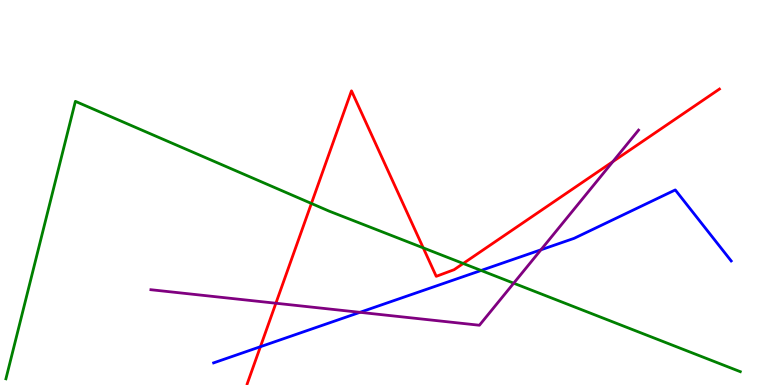[{'lines': ['blue', 'red'], 'intersections': [{'x': 3.36, 'y': 0.995}]}, {'lines': ['green', 'red'], 'intersections': [{'x': 4.02, 'y': 4.72}, {'x': 5.46, 'y': 3.56}, {'x': 5.98, 'y': 3.16}]}, {'lines': ['purple', 'red'], 'intersections': [{'x': 3.56, 'y': 2.12}, {'x': 7.91, 'y': 5.8}]}, {'lines': ['blue', 'green'], 'intersections': [{'x': 6.21, 'y': 2.97}]}, {'lines': ['blue', 'purple'], 'intersections': [{'x': 4.64, 'y': 1.89}, {'x': 6.98, 'y': 3.51}]}, {'lines': ['green', 'purple'], 'intersections': [{'x': 6.63, 'y': 2.64}]}]